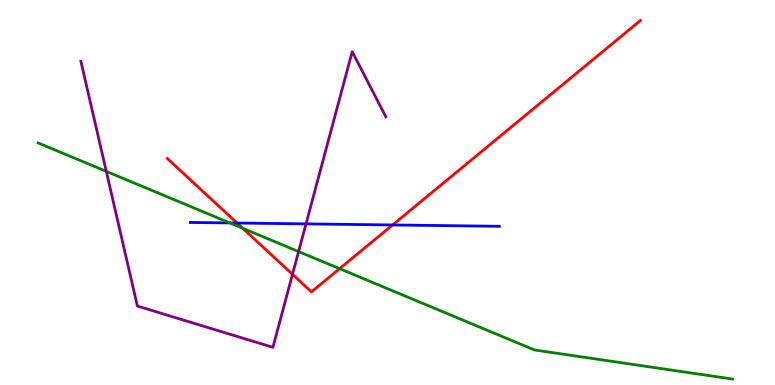[{'lines': ['blue', 'red'], 'intersections': [{'x': 3.06, 'y': 4.21}, {'x': 5.07, 'y': 4.16}]}, {'lines': ['green', 'red'], 'intersections': [{'x': 3.13, 'y': 4.07}, {'x': 4.38, 'y': 3.02}]}, {'lines': ['purple', 'red'], 'intersections': [{'x': 3.77, 'y': 2.87}]}, {'lines': ['blue', 'green'], 'intersections': [{'x': 2.97, 'y': 4.21}]}, {'lines': ['blue', 'purple'], 'intersections': [{'x': 3.95, 'y': 4.18}]}, {'lines': ['green', 'purple'], 'intersections': [{'x': 1.37, 'y': 5.55}, {'x': 3.85, 'y': 3.47}]}]